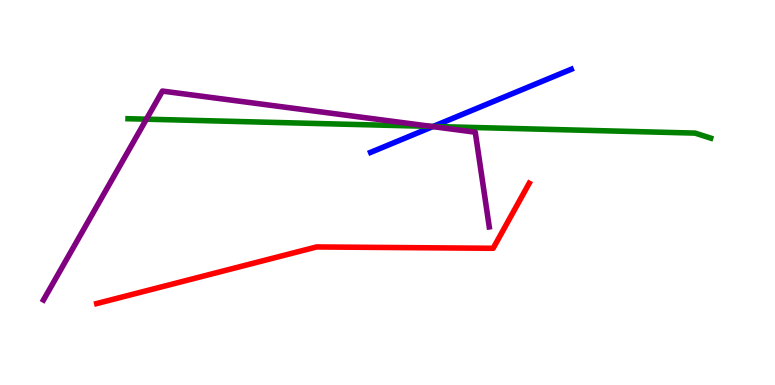[{'lines': ['blue', 'red'], 'intersections': []}, {'lines': ['green', 'red'], 'intersections': []}, {'lines': ['purple', 'red'], 'intersections': []}, {'lines': ['blue', 'green'], 'intersections': [{'x': 5.59, 'y': 6.72}]}, {'lines': ['blue', 'purple'], 'intersections': [{'x': 5.58, 'y': 6.71}]}, {'lines': ['green', 'purple'], 'intersections': [{'x': 1.89, 'y': 6.9}, {'x': 5.57, 'y': 6.72}]}]